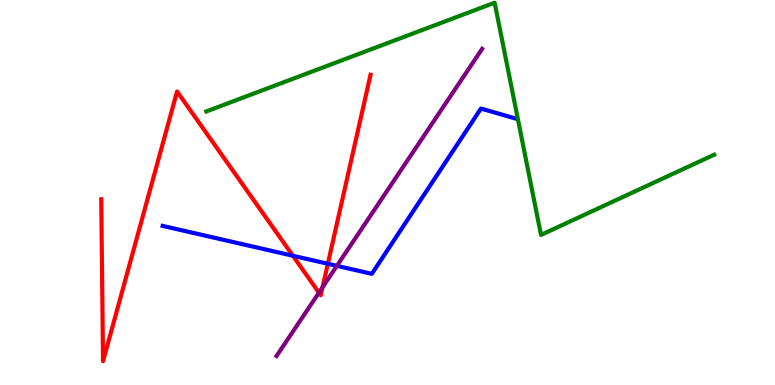[{'lines': ['blue', 'red'], 'intersections': [{'x': 3.78, 'y': 3.36}, {'x': 4.23, 'y': 3.15}]}, {'lines': ['green', 'red'], 'intersections': []}, {'lines': ['purple', 'red'], 'intersections': [{'x': 4.12, 'y': 2.4}, {'x': 4.16, 'y': 2.54}]}, {'lines': ['blue', 'green'], 'intersections': []}, {'lines': ['blue', 'purple'], 'intersections': [{'x': 4.35, 'y': 3.1}]}, {'lines': ['green', 'purple'], 'intersections': []}]